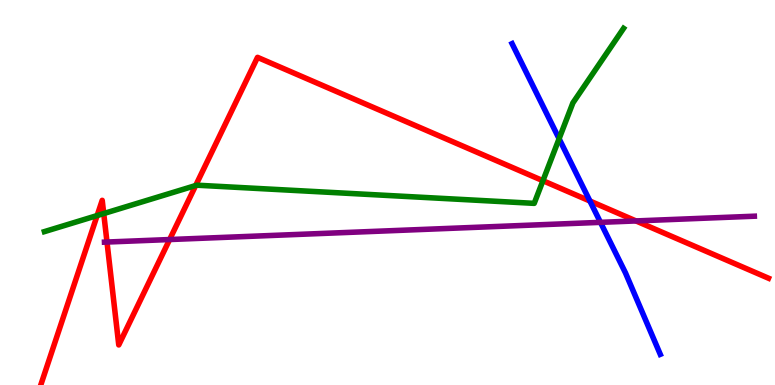[{'lines': ['blue', 'red'], 'intersections': [{'x': 7.61, 'y': 4.78}]}, {'lines': ['green', 'red'], 'intersections': [{'x': 1.25, 'y': 4.4}, {'x': 1.34, 'y': 4.45}, {'x': 2.52, 'y': 5.18}, {'x': 7.01, 'y': 5.31}]}, {'lines': ['purple', 'red'], 'intersections': [{'x': 1.38, 'y': 3.71}, {'x': 2.19, 'y': 3.78}, {'x': 8.21, 'y': 4.26}]}, {'lines': ['blue', 'green'], 'intersections': [{'x': 7.21, 'y': 6.4}]}, {'lines': ['blue', 'purple'], 'intersections': [{'x': 7.75, 'y': 4.22}]}, {'lines': ['green', 'purple'], 'intersections': []}]